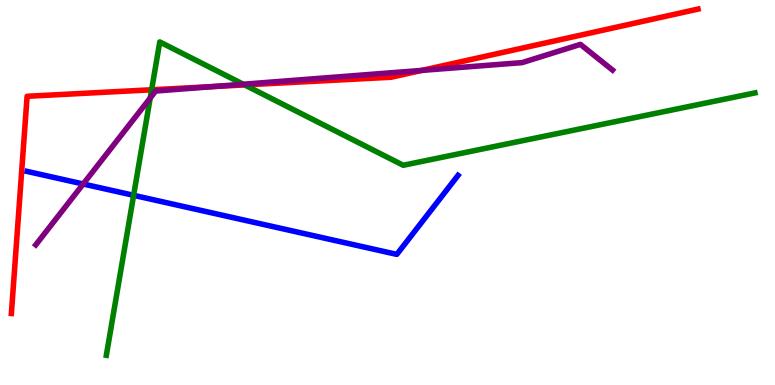[{'lines': ['blue', 'red'], 'intersections': []}, {'lines': ['green', 'red'], 'intersections': [{'x': 1.96, 'y': 7.67}, {'x': 3.16, 'y': 7.79}]}, {'lines': ['purple', 'red'], 'intersections': [{'x': 2.76, 'y': 7.75}, {'x': 5.44, 'y': 8.17}]}, {'lines': ['blue', 'green'], 'intersections': [{'x': 1.72, 'y': 4.93}]}, {'lines': ['blue', 'purple'], 'intersections': [{'x': 1.07, 'y': 5.22}]}, {'lines': ['green', 'purple'], 'intersections': [{'x': 1.94, 'y': 7.45}, {'x': 3.14, 'y': 7.81}]}]